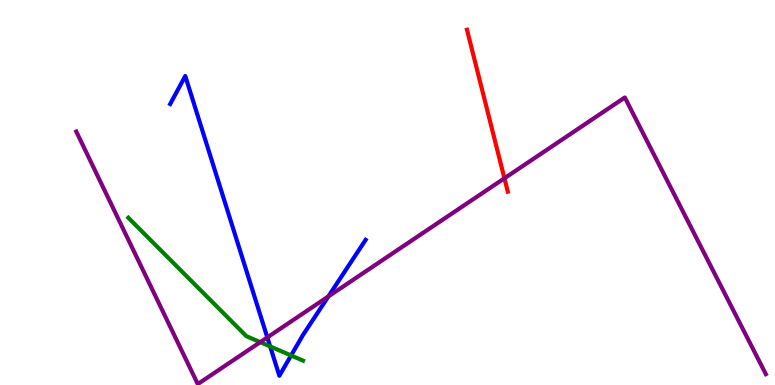[{'lines': ['blue', 'red'], 'intersections': []}, {'lines': ['green', 'red'], 'intersections': []}, {'lines': ['purple', 'red'], 'intersections': [{'x': 6.51, 'y': 5.37}]}, {'lines': ['blue', 'green'], 'intersections': [{'x': 3.49, 'y': 1.0}, {'x': 3.76, 'y': 0.767}]}, {'lines': ['blue', 'purple'], 'intersections': [{'x': 3.45, 'y': 1.24}, {'x': 4.24, 'y': 2.3}]}, {'lines': ['green', 'purple'], 'intersections': [{'x': 3.36, 'y': 1.11}]}]